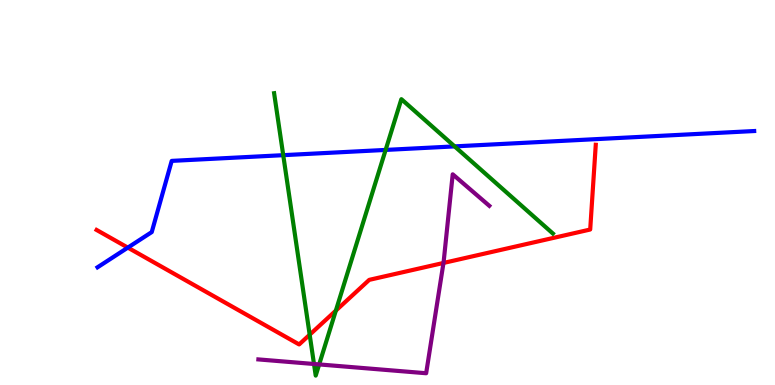[{'lines': ['blue', 'red'], 'intersections': [{'x': 1.65, 'y': 3.57}]}, {'lines': ['green', 'red'], 'intersections': [{'x': 4.0, 'y': 1.31}, {'x': 4.33, 'y': 1.93}]}, {'lines': ['purple', 'red'], 'intersections': [{'x': 5.72, 'y': 3.17}]}, {'lines': ['blue', 'green'], 'intersections': [{'x': 3.65, 'y': 5.97}, {'x': 4.98, 'y': 6.11}, {'x': 5.87, 'y': 6.2}]}, {'lines': ['blue', 'purple'], 'intersections': []}, {'lines': ['green', 'purple'], 'intersections': [{'x': 4.05, 'y': 0.546}, {'x': 4.12, 'y': 0.534}]}]